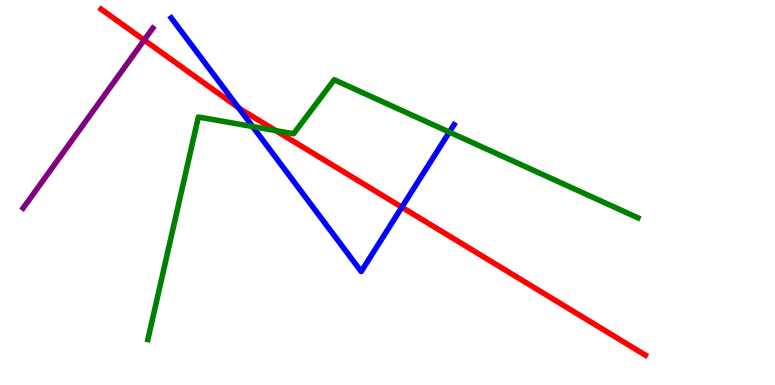[{'lines': ['blue', 'red'], 'intersections': [{'x': 3.08, 'y': 7.2}, {'x': 5.19, 'y': 4.62}]}, {'lines': ['green', 'red'], 'intersections': [{'x': 3.56, 'y': 6.61}]}, {'lines': ['purple', 'red'], 'intersections': [{'x': 1.86, 'y': 8.96}]}, {'lines': ['blue', 'green'], 'intersections': [{'x': 3.26, 'y': 6.71}, {'x': 5.8, 'y': 6.57}]}, {'lines': ['blue', 'purple'], 'intersections': []}, {'lines': ['green', 'purple'], 'intersections': []}]